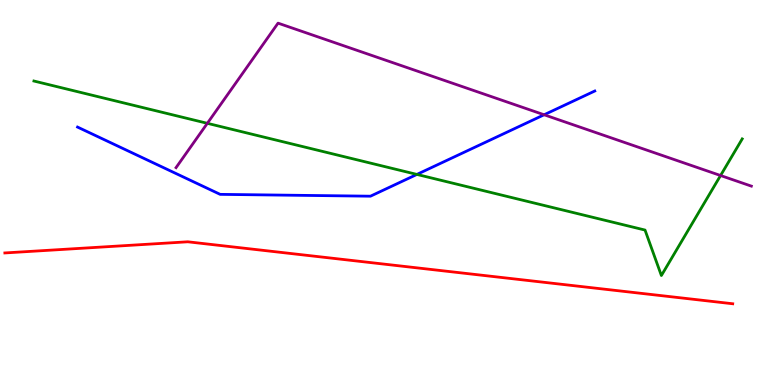[{'lines': ['blue', 'red'], 'intersections': []}, {'lines': ['green', 'red'], 'intersections': []}, {'lines': ['purple', 'red'], 'intersections': []}, {'lines': ['blue', 'green'], 'intersections': [{'x': 5.38, 'y': 5.47}]}, {'lines': ['blue', 'purple'], 'intersections': [{'x': 7.02, 'y': 7.02}]}, {'lines': ['green', 'purple'], 'intersections': [{'x': 2.68, 'y': 6.8}, {'x': 9.3, 'y': 5.44}]}]